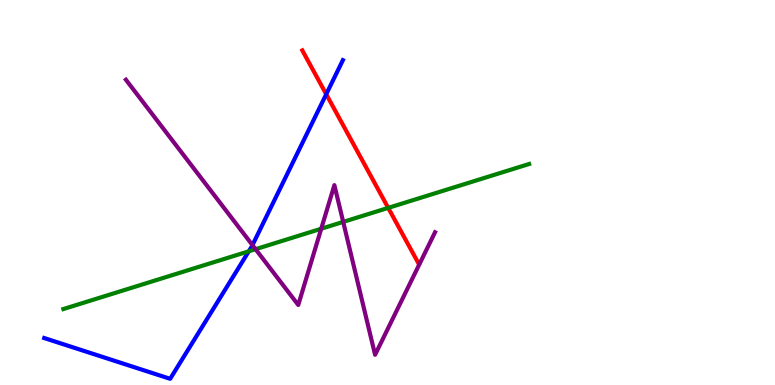[{'lines': ['blue', 'red'], 'intersections': [{'x': 4.21, 'y': 7.55}]}, {'lines': ['green', 'red'], 'intersections': [{'x': 5.01, 'y': 4.6}]}, {'lines': ['purple', 'red'], 'intersections': []}, {'lines': ['blue', 'green'], 'intersections': [{'x': 3.21, 'y': 3.47}]}, {'lines': ['blue', 'purple'], 'intersections': [{'x': 3.26, 'y': 3.63}]}, {'lines': ['green', 'purple'], 'intersections': [{'x': 3.3, 'y': 3.53}, {'x': 4.14, 'y': 4.06}, {'x': 4.43, 'y': 4.24}]}]